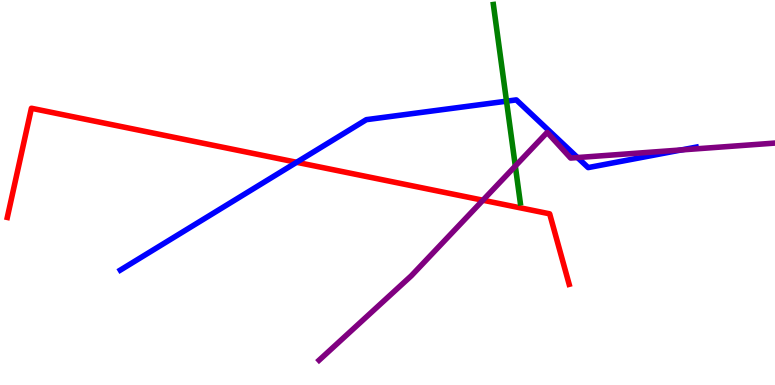[{'lines': ['blue', 'red'], 'intersections': [{'x': 3.83, 'y': 5.78}]}, {'lines': ['green', 'red'], 'intersections': []}, {'lines': ['purple', 'red'], 'intersections': [{'x': 6.23, 'y': 4.8}]}, {'lines': ['blue', 'green'], 'intersections': [{'x': 6.54, 'y': 7.37}]}, {'lines': ['blue', 'purple'], 'intersections': [{'x': 7.45, 'y': 5.91}, {'x': 8.79, 'y': 6.11}]}, {'lines': ['green', 'purple'], 'intersections': [{'x': 6.65, 'y': 5.69}]}]